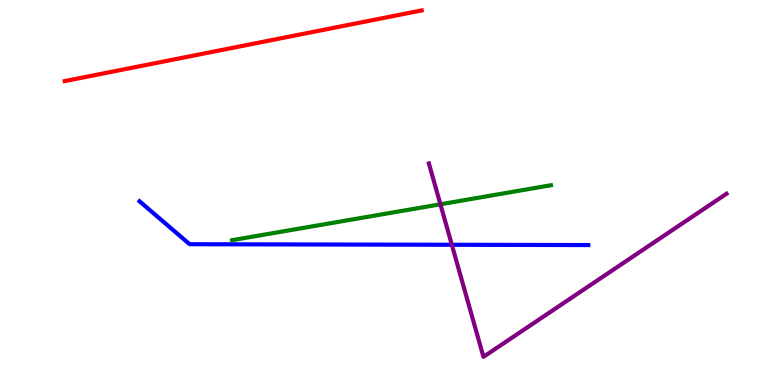[{'lines': ['blue', 'red'], 'intersections': []}, {'lines': ['green', 'red'], 'intersections': []}, {'lines': ['purple', 'red'], 'intersections': []}, {'lines': ['blue', 'green'], 'intersections': []}, {'lines': ['blue', 'purple'], 'intersections': [{'x': 5.83, 'y': 3.64}]}, {'lines': ['green', 'purple'], 'intersections': [{'x': 5.68, 'y': 4.69}]}]